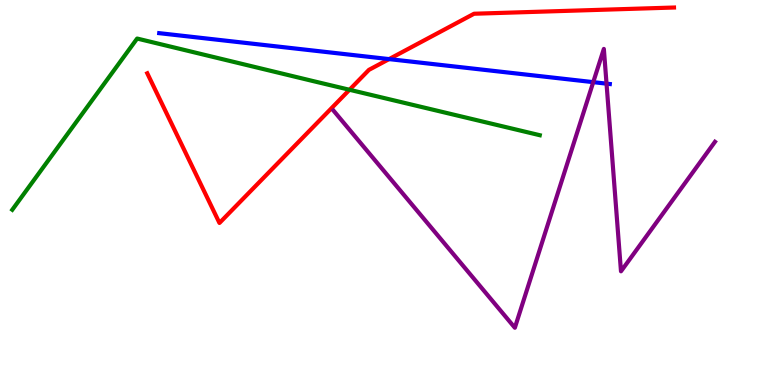[{'lines': ['blue', 'red'], 'intersections': [{'x': 5.02, 'y': 8.46}]}, {'lines': ['green', 'red'], 'intersections': [{'x': 4.51, 'y': 7.67}]}, {'lines': ['purple', 'red'], 'intersections': []}, {'lines': ['blue', 'green'], 'intersections': []}, {'lines': ['blue', 'purple'], 'intersections': [{'x': 7.65, 'y': 7.87}, {'x': 7.83, 'y': 7.83}]}, {'lines': ['green', 'purple'], 'intersections': []}]